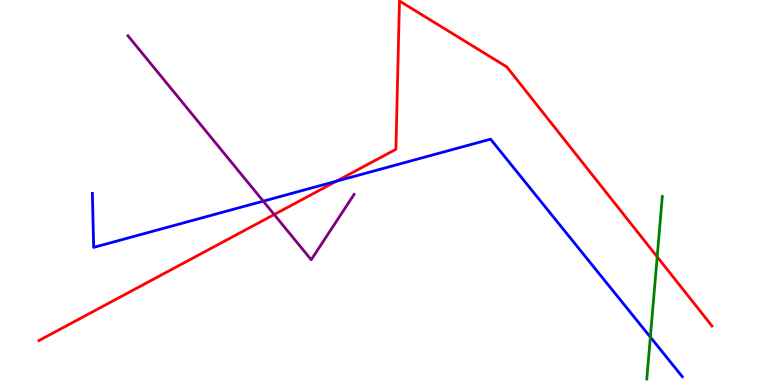[{'lines': ['blue', 'red'], 'intersections': [{'x': 4.34, 'y': 5.29}]}, {'lines': ['green', 'red'], 'intersections': [{'x': 8.48, 'y': 3.33}]}, {'lines': ['purple', 'red'], 'intersections': [{'x': 3.54, 'y': 4.43}]}, {'lines': ['blue', 'green'], 'intersections': [{'x': 8.39, 'y': 1.24}]}, {'lines': ['blue', 'purple'], 'intersections': [{'x': 3.4, 'y': 4.78}]}, {'lines': ['green', 'purple'], 'intersections': []}]